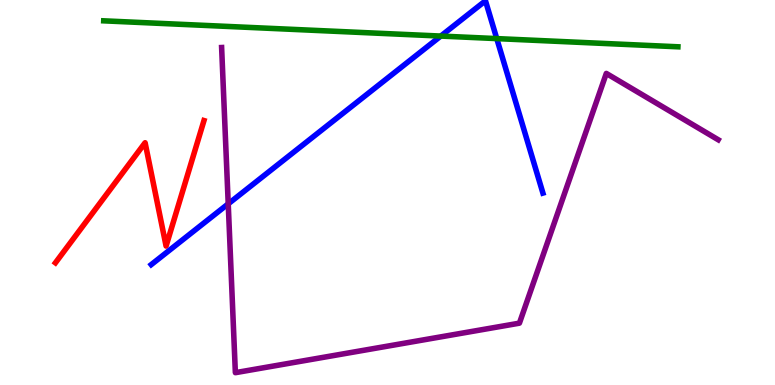[{'lines': ['blue', 'red'], 'intersections': []}, {'lines': ['green', 'red'], 'intersections': []}, {'lines': ['purple', 'red'], 'intersections': []}, {'lines': ['blue', 'green'], 'intersections': [{'x': 5.69, 'y': 9.06}, {'x': 6.41, 'y': 9.0}]}, {'lines': ['blue', 'purple'], 'intersections': [{'x': 2.94, 'y': 4.71}]}, {'lines': ['green', 'purple'], 'intersections': []}]